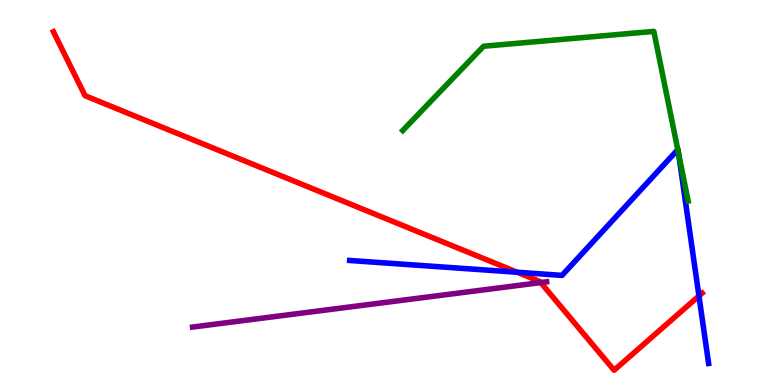[{'lines': ['blue', 'red'], 'intersections': [{'x': 6.67, 'y': 2.93}, {'x': 9.02, 'y': 2.31}]}, {'lines': ['green', 'red'], 'intersections': []}, {'lines': ['purple', 'red'], 'intersections': [{'x': 6.98, 'y': 2.66}]}, {'lines': ['blue', 'green'], 'intersections': [{'x': 8.75, 'y': 6.11}, {'x': 8.76, 'y': 6.01}]}, {'lines': ['blue', 'purple'], 'intersections': []}, {'lines': ['green', 'purple'], 'intersections': []}]